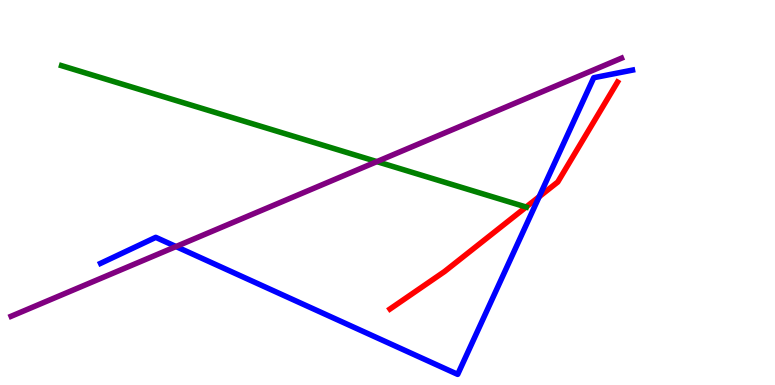[{'lines': ['blue', 'red'], 'intersections': [{'x': 6.96, 'y': 4.89}]}, {'lines': ['green', 'red'], 'intersections': [{'x': 6.79, 'y': 4.62}]}, {'lines': ['purple', 'red'], 'intersections': []}, {'lines': ['blue', 'green'], 'intersections': []}, {'lines': ['blue', 'purple'], 'intersections': [{'x': 2.27, 'y': 3.6}]}, {'lines': ['green', 'purple'], 'intersections': [{'x': 4.86, 'y': 5.8}]}]